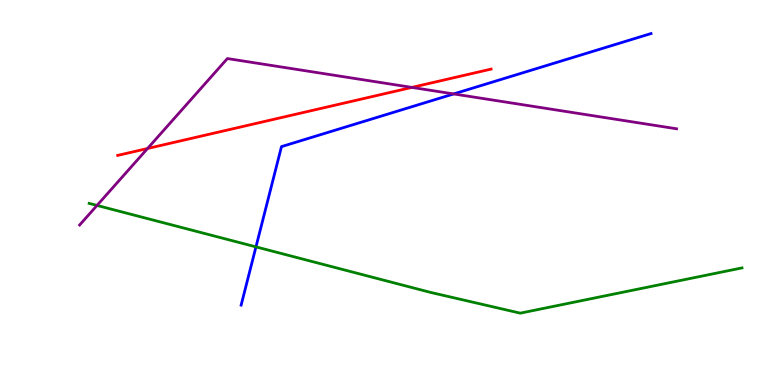[{'lines': ['blue', 'red'], 'intersections': []}, {'lines': ['green', 'red'], 'intersections': []}, {'lines': ['purple', 'red'], 'intersections': [{'x': 1.9, 'y': 6.14}, {'x': 5.31, 'y': 7.73}]}, {'lines': ['blue', 'green'], 'intersections': [{'x': 3.3, 'y': 3.59}]}, {'lines': ['blue', 'purple'], 'intersections': [{'x': 5.85, 'y': 7.56}]}, {'lines': ['green', 'purple'], 'intersections': [{'x': 1.25, 'y': 4.66}]}]